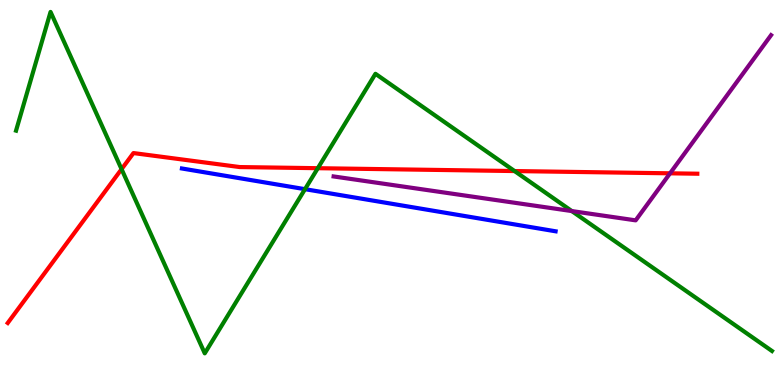[{'lines': ['blue', 'red'], 'intersections': []}, {'lines': ['green', 'red'], 'intersections': [{'x': 1.57, 'y': 5.61}, {'x': 4.1, 'y': 5.63}, {'x': 6.64, 'y': 5.56}]}, {'lines': ['purple', 'red'], 'intersections': [{'x': 8.65, 'y': 5.5}]}, {'lines': ['blue', 'green'], 'intersections': [{'x': 3.94, 'y': 5.09}]}, {'lines': ['blue', 'purple'], 'intersections': []}, {'lines': ['green', 'purple'], 'intersections': [{'x': 7.38, 'y': 4.52}]}]